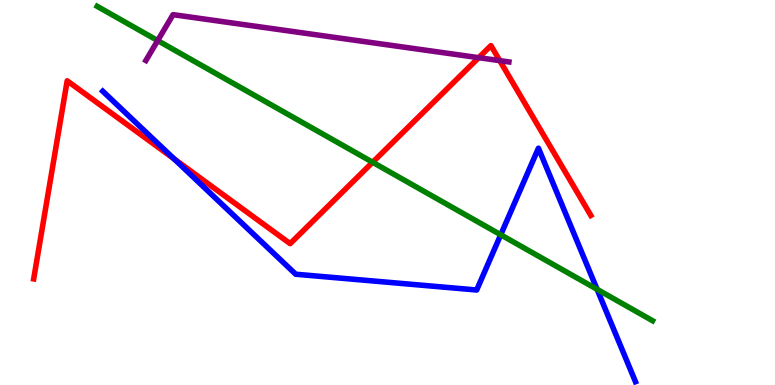[{'lines': ['blue', 'red'], 'intersections': [{'x': 2.25, 'y': 5.87}]}, {'lines': ['green', 'red'], 'intersections': [{'x': 4.81, 'y': 5.79}]}, {'lines': ['purple', 'red'], 'intersections': [{'x': 6.18, 'y': 8.5}, {'x': 6.45, 'y': 8.42}]}, {'lines': ['blue', 'green'], 'intersections': [{'x': 6.46, 'y': 3.9}, {'x': 7.7, 'y': 2.49}]}, {'lines': ['blue', 'purple'], 'intersections': []}, {'lines': ['green', 'purple'], 'intersections': [{'x': 2.03, 'y': 8.95}]}]